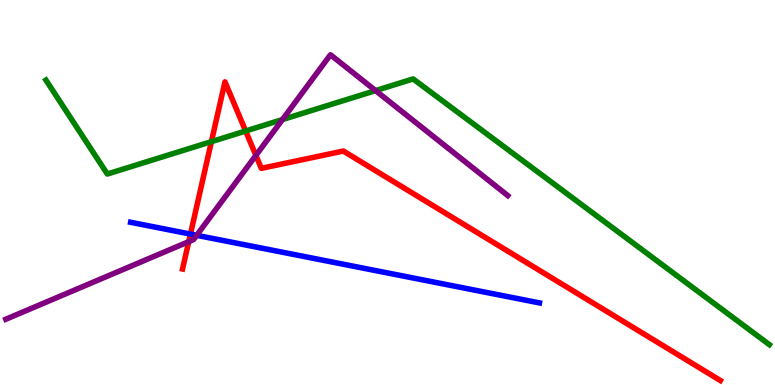[{'lines': ['blue', 'red'], 'intersections': [{'x': 2.46, 'y': 3.92}]}, {'lines': ['green', 'red'], 'intersections': [{'x': 2.73, 'y': 6.32}, {'x': 3.17, 'y': 6.6}]}, {'lines': ['purple', 'red'], 'intersections': [{'x': 2.44, 'y': 3.72}, {'x': 3.3, 'y': 5.96}]}, {'lines': ['blue', 'green'], 'intersections': []}, {'lines': ['blue', 'purple'], 'intersections': [{'x': 2.54, 'y': 3.89}]}, {'lines': ['green', 'purple'], 'intersections': [{'x': 3.64, 'y': 6.89}, {'x': 4.85, 'y': 7.65}]}]